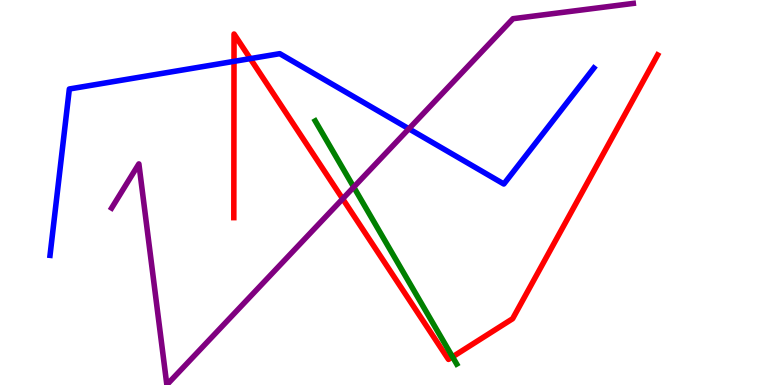[{'lines': ['blue', 'red'], 'intersections': [{'x': 3.02, 'y': 8.41}, {'x': 3.23, 'y': 8.48}]}, {'lines': ['green', 'red'], 'intersections': [{'x': 5.84, 'y': 0.731}]}, {'lines': ['purple', 'red'], 'intersections': [{'x': 4.42, 'y': 4.84}]}, {'lines': ['blue', 'green'], 'intersections': []}, {'lines': ['blue', 'purple'], 'intersections': [{'x': 5.28, 'y': 6.65}]}, {'lines': ['green', 'purple'], 'intersections': [{'x': 4.56, 'y': 5.14}]}]